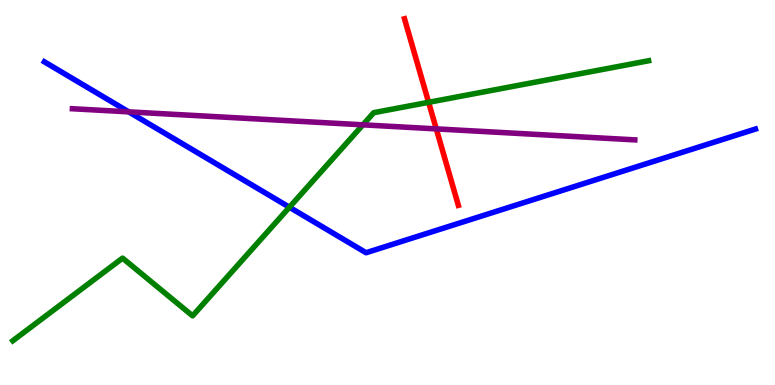[{'lines': ['blue', 'red'], 'intersections': []}, {'lines': ['green', 'red'], 'intersections': [{'x': 5.53, 'y': 7.34}]}, {'lines': ['purple', 'red'], 'intersections': [{'x': 5.63, 'y': 6.65}]}, {'lines': ['blue', 'green'], 'intersections': [{'x': 3.73, 'y': 4.62}]}, {'lines': ['blue', 'purple'], 'intersections': [{'x': 1.66, 'y': 7.09}]}, {'lines': ['green', 'purple'], 'intersections': [{'x': 4.68, 'y': 6.76}]}]